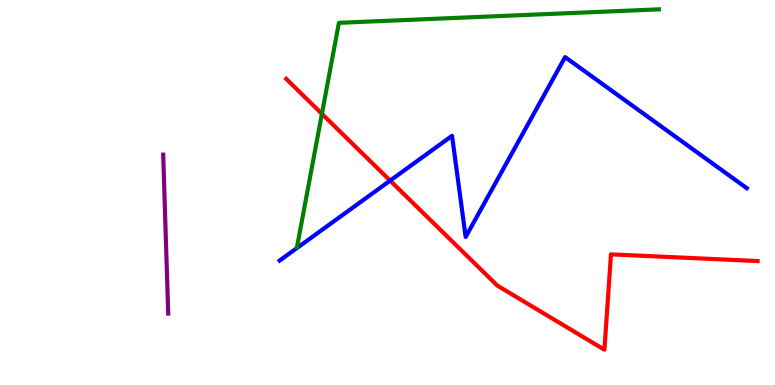[{'lines': ['blue', 'red'], 'intersections': [{'x': 5.03, 'y': 5.31}]}, {'lines': ['green', 'red'], 'intersections': [{'x': 4.15, 'y': 7.04}]}, {'lines': ['purple', 'red'], 'intersections': []}, {'lines': ['blue', 'green'], 'intersections': []}, {'lines': ['blue', 'purple'], 'intersections': []}, {'lines': ['green', 'purple'], 'intersections': []}]